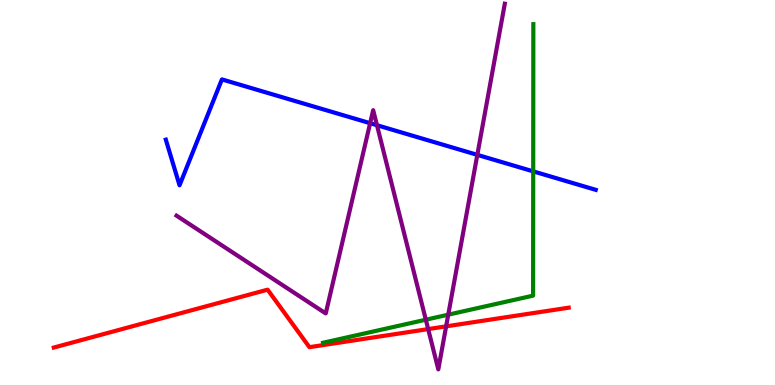[{'lines': ['blue', 'red'], 'intersections': []}, {'lines': ['green', 'red'], 'intersections': []}, {'lines': ['purple', 'red'], 'intersections': [{'x': 5.52, 'y': 1.45}, {'x': 5.76, 'y': 1.52}]}, {'lines': ['blue', 'green'], 'intersections': [{'x': 6.88, 'y': 5.55}]}, {'lines': ['blue', 'purple'], 'intersections': [{'x': 4.78, 'y': 6.8}, {'x': 4.86, 'y': 6.75}, {'x': 6.16, 'y': 5.98}]}, {'lines': ['green', 'purple'], 'intersections': [{'x': 5.49, 'y': 1.7}, {'x': 5.78, 'y': 1.83}]}]